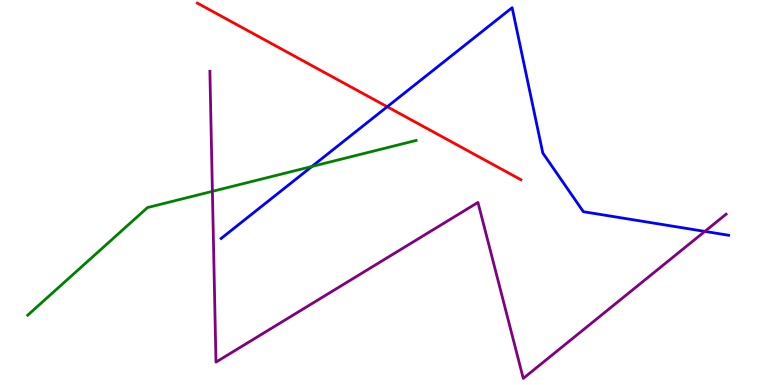[{'lines': ['blue', 'red'], 'intersections': [{'x': 5.0, 'y': 7.23}]}, {'lines': ['green', 'red'], 'intersections': []}, {'lines': ['purple', 'red'], 'intersections': []}, {'lines': ['blue', 'green'], 'intersections': [{'x': 4.02, 'y': 5.68}]}, {'lines': ['blue', 'purple'], 'intersections': [{'x': 9.09, 'y': 3.99}]}, {'lines': ['green', 'purple'], 'intersections': [{'x': 2.74, 'y': 5.03}]}]